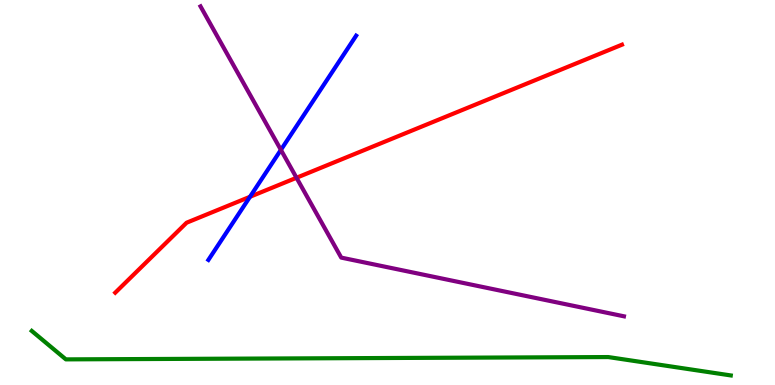[{'lines': ['blue', 'red'], 'intersections': [{'x': 3.23, 'y': 4.89}]}, {'lines': ['green', 'red'], 'intersections': []}, {'lines': ['purple', 'red'], 'intersections': [{'x': 3.83, 'y': 5.38}]}, {'lines': ['blue', 'green'], 'intersections': []}, {'lines': ['blue', 'purple'], 'intersections': [{'x': 3.62, 'y': 6.11}]}, {'lines': ['green', 'purple'], 'intersections': []}]